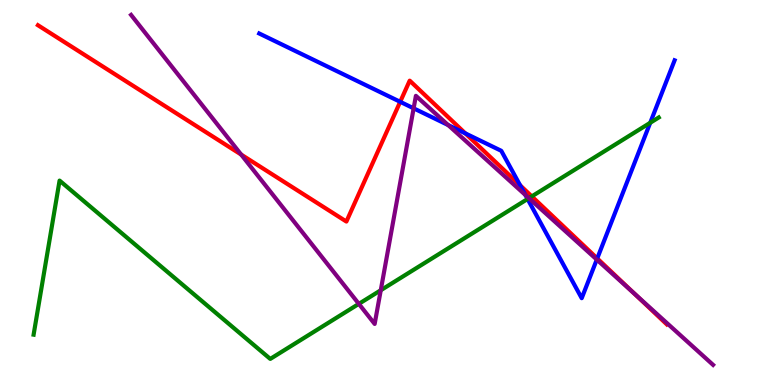[{'lines': ['blue', 'red'], 'intersections': [{'x': 5.16, 'y': 7.36}, {'x': 6.0, 'y': 6.54}, {'x': 6.71, 'y': 5.19}, {'x': 7.71, 'y': 3.29}]}, {'lines': ['green', 'red'], 'intersections': [{'x': 6.86, 'y': 4.9}]}, {'lines': ['purple', 'red'], 'intersections': [{'x': 3.11, 'y': 5.99}, {'x': 8.19, 'y': 2.37}]}, {'lines': ['blue', 'green'], 'intersections': [{'x': 6.81, 'y': 4.83}, {'x': 8.39, 'y': 6.81}]}, {'lines': ['blue', 'purple'], 'intersections': [{'x': 5.34, 'y': 7.19}, {'x': 5.78, 'y': 6.75}, {'x': 6.78, 'y': 4.94}, {'x': 7.7, 'y': 3.26}]}, {'lines': ['green', 'purple'], 'intersections': [{'x': 4.63, 'y': 2.11}, {'x': 4.91, 'y': 2.46}, {'x': 6.82, 'y': 4.85}]}]